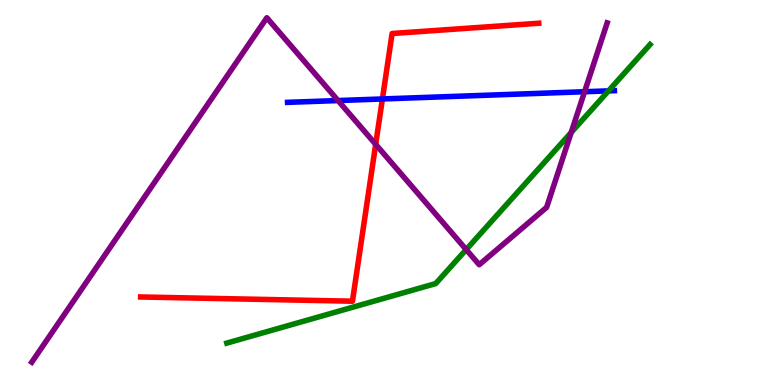[{'lines': ['blue', 'red'], 'intersections': [{'x': 4.93, 'y': 7.43}]}, {'lines': ['green', 'red'], 'intersections': []}, {'lines': ['purple', 'red'], 'intersections': [{'x': 4.85, 'y': 6.25}]}, {'lines': ['blue', 'green'], 'intersections': [{'x': 7.85, 'y': 7.64}]}, {'lines': ['blue', 'purple'], 'intersections': [{'x': 4.36, 'y': 7.39}, {'x': 7.54, 'y': 7.62}]}, {'lines': ['green', 'purple'], 'intersections': [{'x': 6.02, 'y': 3.52}, {'x': 7.37, 'y': 6.56}]}]